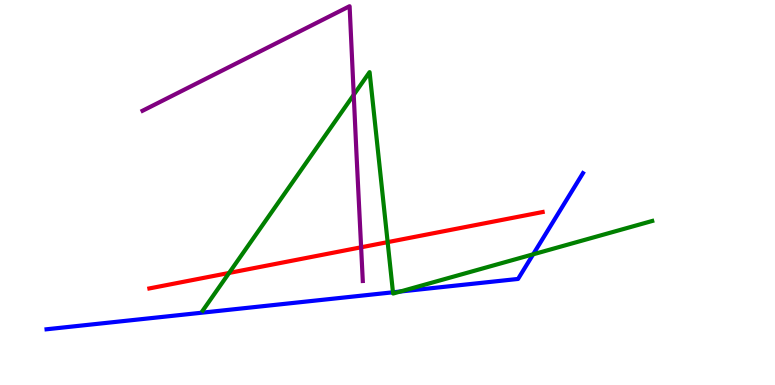[{'lines': ['blue', 'red'], 'intersections': []}, {'lines': ['green', 'red'], 'intersections': [{'x': 2.96, 'y': 2.91}, {'x': 5.0, 'y': 3.71}]}, {'lines': ['purple', 'red'], 'intersections': [{'x': 4.66, 'y': 3.58}]}, {'lines': ['blue', 'green'], 'intersections': [{'x': 5.07, 'y': 2.41}, {'x': 5.17, 'y': 2.43}, {'x': 6.88, 'y': 3.39}]}, {'lines': ['blue', 'purple'], 'intersections': []}, {'lines': ['green', 'purple'], 'intersections': [{'x': 4.56, 'y': 7.54}]}]